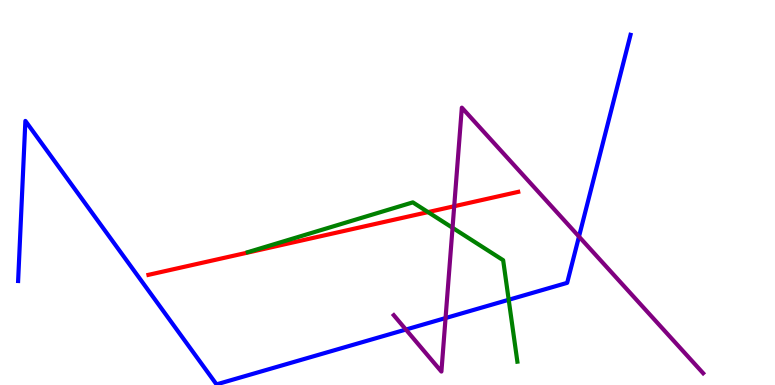[{'lines': ['blue', 'red'], 'intersections': []}, {'lines': ['green', 'red'], 'intersections': [{'x': 5.52, 'y': 4.49}]}, {'lines': ['purple', 'red'], 'intersections': [{'x': 5.86, 'y': 4.64}]}, {'lines': ['blue', 'green'], 'intersections': [{'x': 6.56, 'y': 2.21}]}, {'lines': ['blue', 'purple'], 'intersections': [{'x': 5.24, 'y': 1.44}, {'x': 5.75, 'y': 1.74}, {'x': 7.47, 'y': 3.86}]}, {'lines': ['green', 'purple'], 'intersections': [{'x': 5.84, 'y': 4.08}]}]